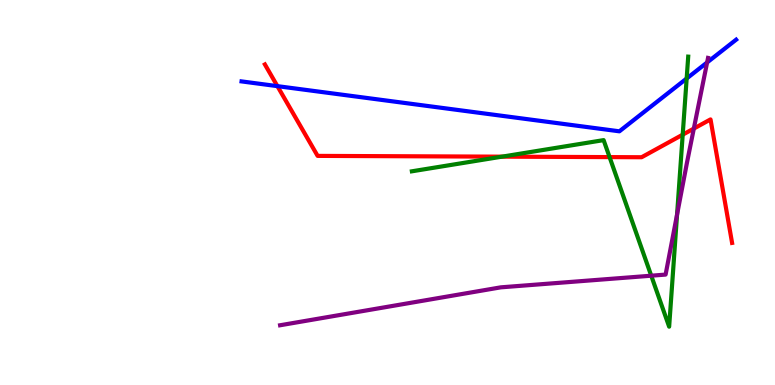[{'lines': ['blue', 'red'], 'intersections': [{'x': 3.58, 'y': 7.76}]}, {'lines': ['green', 'red'], 'intersections': [{'x': 6.48, 'y': 5.93}, {'x': 7.87, 'y': 5.92}, {'x': 8.81, 'y': 6.5}]}, {'lines': ['purple', 'red'], 'intersections': [{'x': 8.95, 'y': 6.66}]}, {'lines': ['blue', 'green'], 'intersections': [{'x': 8.86, 'y': 7.96}]}, {'lines': ['blue', 'purple'], 'intersections': [{'x': 9.12, 'y': 8.38}]}, {'lines': ['green', 'purple'], 'intersections': [{'x': 8.4, 'y': 2.84}, {'x': 8.74, 'y': 4.43}]}]